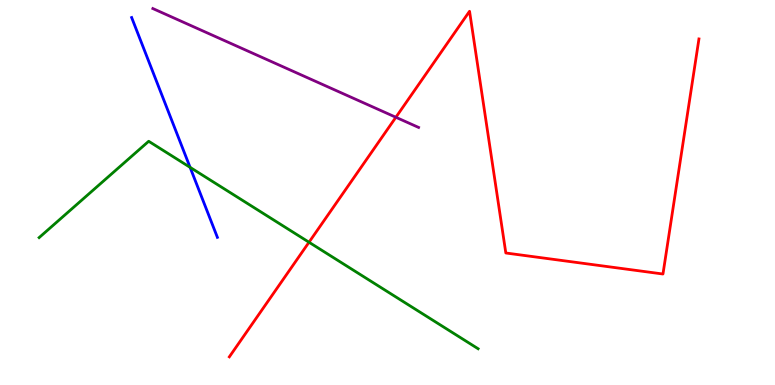[{'lines': ['blue', 'red'], 'intersections': []}, {'lines': ['green', 'red'], 'intersections': [{'x': 3.99, 'y': 3.71}]}, {'lines': ['purple', 'red'], 'intersections': [{'x': 5.11, 'y': 6.95}]}, {'lines': ['blue', 'green'], 'intersections': [{'x': 2.45, 'y': 5.65}]}, {'lines': ['blue', 'purple'], 'intersections': []}, {'lines': ['green', 'purple'], 'intersections': []}]